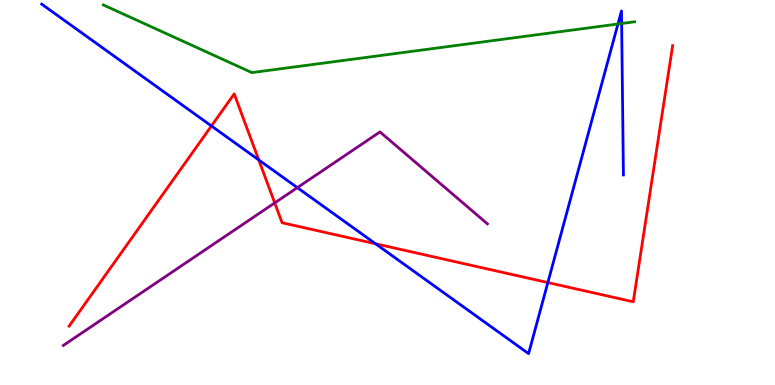[{'lines': ['blue', 'red'], 'intersections': [{'x': 2.73, 'y': 6.73}, {'x': 3.34, 'y': 5.85}, {'x': 4.85, 'y': 3.67}, {'x': 7.07, 'y': 2.66}]}, {'lines': ['green', 'red'], 'intersections': []}, {'lines': ['purple', 'red'], 'intersections': [{'x': 3.54, 'y': 4.73}]}, {'lines': ['blue', 'green'], 'intersections': [{'x': 7.97, 'y': 9.38}, {'x': 8.02, 'y': 9.39}]}, {'lines': ['blue', 'purple'], 'intersections': [{'x': 3.84, 'y': 5.13}]}, {'lines': ['green', 'purple'], 'intersections': []}]